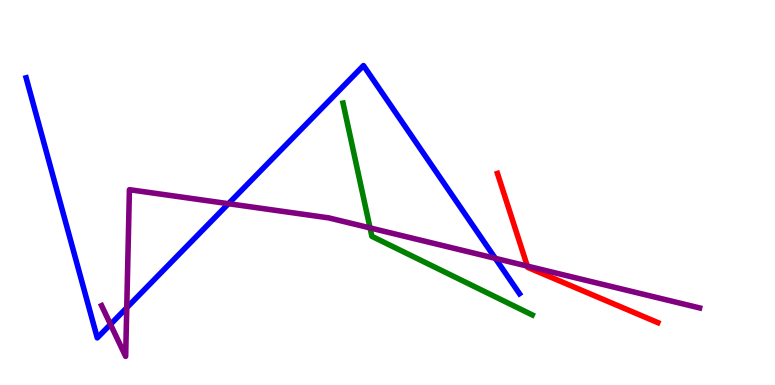[{'lines': ['blue', 'red'], 'intersections': []}, {'lines': ['green', 'red'], 'intersections': []}, {'lines': ['purple', 'red'], 'intersections': [{'x': 6.8, 'y': 3.09}]}, {'lines': ['blue', 'green'], 'intersections': []}, {'lines': ['blue', 'purple'], 'intersections': [{'x': 1.43, 'y': 1.57}, {'x': 1.64, 'y': 2.01}, {'x': 2.95, 'y': 4.71}, {'x': 6.39, 'y': 3.29}]}, {'lines': ['green', 'purple'], 'intersections': [{'x': 4.77, 'y': 4.08}]}]